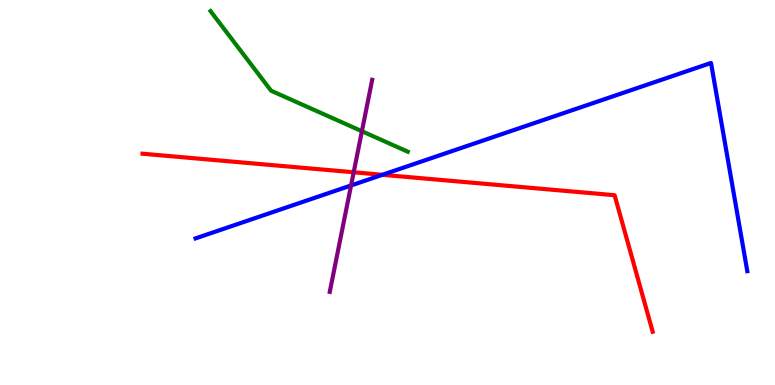[{'lines': ['blue', 'red'], 'intersections': [{'x': 4.93, 'y': 5.46}]}, {'lines': ['green', 'red'], 'intersections': []}, {'lines': ['purple', 'red'], 'intersections': [{'x': 4.56, 'y': 5.53}]}, {'lines': ['blue', 'green'], 'intersections': []}, {'lines': ['blue', 'purple'], 'intersections': [{'x': 4.53, 'y': 5.18}]}, {'lines': ['green', 'purple'], 'intersections': [{'x': 4.67, 'y': 6.59}]}]